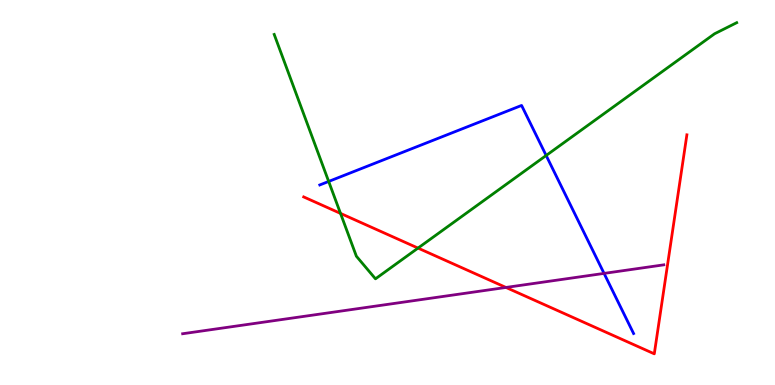[{'lines': ['blue', 'red'], 'intersections': []}, {'lines': ['green', 'red'], 'intersections': [{'x': 4.39, 'y': 4.46}, {'x': 5.39, 'y': 3.56}]}, {'lines': ['purple', 'red'], 'intersections': [{'x': 6.53, 'y': 2.53}]}, {'lines': ['blue', 'green'], 'intersections': [{'x': 4.24, 'y': 5.29}, {'x': 7.05, 'y': 5.96}]}, {'lines': ['blue', 'purple'], 'intersections': [{'x': 7.79, 'y': 2.9}]}, {'lines': ['green', 'purple'], 'intersections': []}]